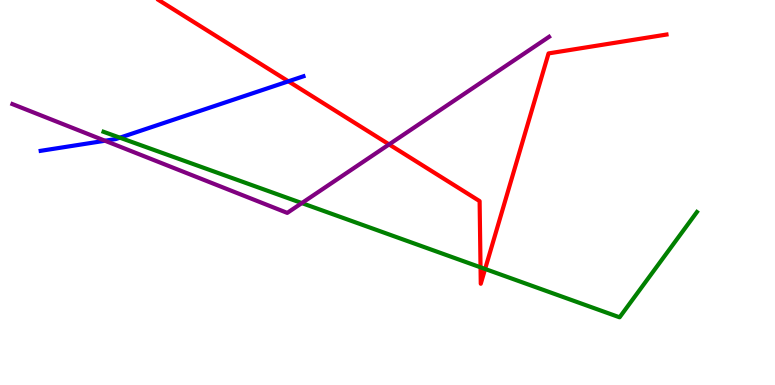[{'lines': ['blue', 'red'], 'intersections': [{'x': 3.72, 'y': 7.89}]}, {'lines': ['green', 'red'], 'intersections': [{'x': 6.2, 'y': 3.06}, {'x': 6.26, 'y': 3.01}]}, {'lines': ['purple', 'red'], 'intersections': [{'x': 5.02, 'y': 6.25}]}, {'lines': ['blue', 'green'], 'intersections': [{'x': 1.55, 'y': 6.42}]}, {'lines': ['blue', 'purple'], 'intersections': [{'x': 1.35, 'y': 6.34}]}, {'lines': ['green', 'purple'], 'intersections': [{'x': 3.89, 'y': 4.73}]}]